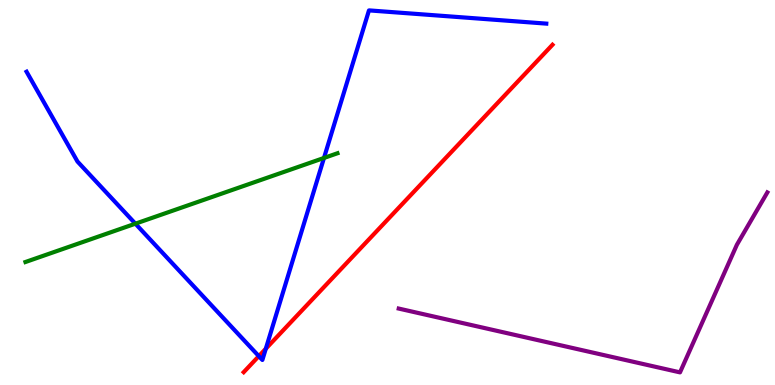[{'lines': ['blue', 'red'], 'intersections': [{'x': 3.34, 'y': 0.75}, {'x': 3.43, 'y': 0.942}]}, {'lines': ['green', 'red'], 'intersections': []}, {'lines': ['purple', 'red'], 'intersections': []}, {'lines': ['blue', 'green'], 'intersections': [{'x': 1.75, 'y': 4.19}, {'x': 4.18, 'y': 5.9}]}, {'lines': ['blue', 'purple'], 'intersections': []}, {'lines': ['green', 'purple'], 'intersections': []}]